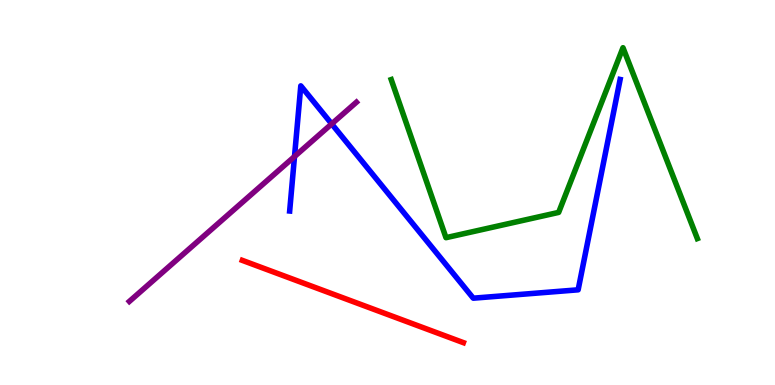[{'lines': ['blue', 'red'], 'intersections': []}, {'lines': ['green', 'red'], 'intersections': []}, {'lines': ['purple', 'red'], 'intersections': []}, {'lines': ['blue', 'green'], 'intersections': []}, {'lines': ['blue', 'purple'], 'intersections': [{'x': 3.8, 'y': 5.93}, {'x': 4.28, 'y': 6.78}]}, {'lines': ['green', 'purple'], 'intersections': []}]